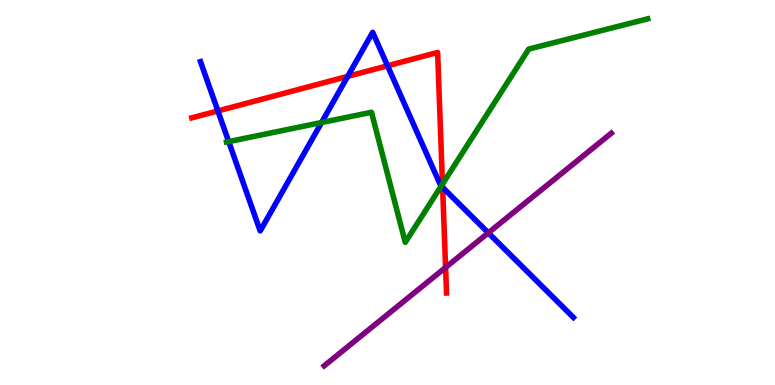[{'lines': ['blue', 'red'], 'intersections': [{'x': 2.81, 'y': 7.12}, {'x': 4.49, 'y': 8.02}, {'x': 5.0, 'y': 8.29}, {'x': 5.71, 'y': 5.13}]}, {'lines': ['green', 'red'], 'intersections': [{'x': 5.71, 'y': 5.22}]}, {'lines': ['purple', 'red'], 'intersections': [{'x': 5.75, 'y': 3.05}]}, {'lines': ['blue', 'green'], 'intersections': [{'x': 2.95, 'y': 6.32}, {'x': 4.15, 'y': 6.82}, {'x': 5.69, 'y': 5.17}]}, {'lines': ['blue', 'purple'], 'intersections': [{'x': 6.3, 'y': 3.95}]}, {'lines': ['green', 'purple'], 'intersections': []}]